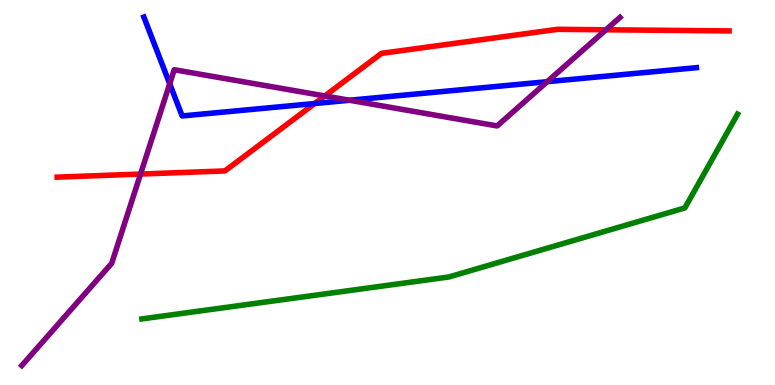[{'lines': ['blue', 'red'], 'intersections': [{'x': 4.06, 'y': 7.31}]}, {'lines': ['green', 'red'], 'intersections': []}, {'lines': ['purple', 'red'], 'intersections': [{'x': 1.81, 'y': 5.48}, {'x': 4.19, 'y': 7.51}, {'x': 7.82, 'y': 9.23}]}, {'lines': ['blue', 'green'], 'intersections': []}, {'lines': ['blue', 'purple'], 'intersections': [{'x': 2.19, 'y': 7.82}, {'x': 4.51, 'y': 7.4}, {'x': 7.06, 'y': 7.88}]}, {'lines': ['green', 'purple'], 'intersections': []}]